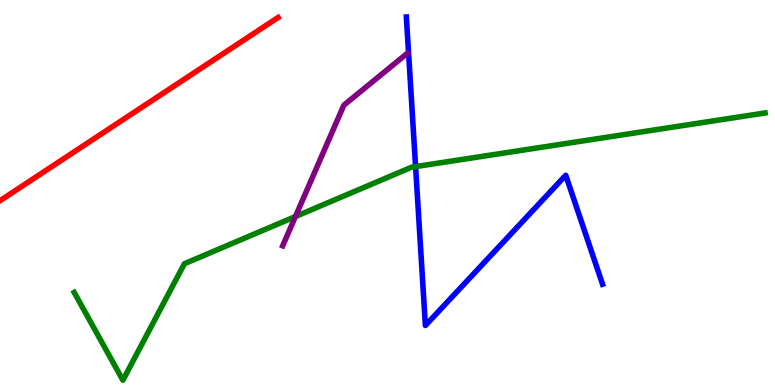[{'lines': ['blue', 'red'], 'intersections': []}, {'lines': ['green', 'red'], 'intersections': []}, {'lines': ['purple', 'red'], 'intersections': []}, {'lines': ['blue', 'green'], 'intersections': [{'x': 5.36, 'y': 5.67}]}, {'lines': ['blue', 'purple'], 'intersections': []}, {'lines': ['green', 'purple'], 'intersections': [{'x': 3.81, 'y': 4.38}]}]